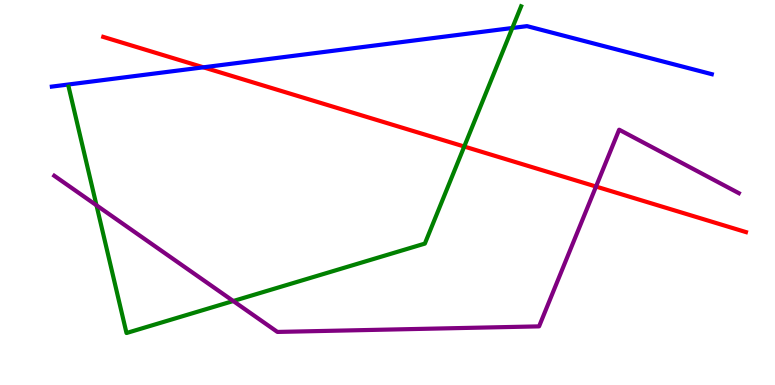[{'lines': ['blue', 'red'], 'intersections': [{'x': 2.62, 'y': 8.25}]}, {'lines': ['green', 'red'], 'intersections': [{'x': 5.99, 'y': 6.19}]}, {'lines': ['purple', 'red'], 'intersections': [{'x': 7.69, 'y': 5.15}]}, {'lines': ['blue', 'green'], 'intersections': [{'x': 6.61, 'y': 9.27}]}, {'lines': ['blue', 'purple'], 'intersections': []}, {'lines': ['green', 'purple'], 'intersections': [{'x': 1.24, 'y': 4.67}, {'x': 3.01, 'y': 2.18}]}]